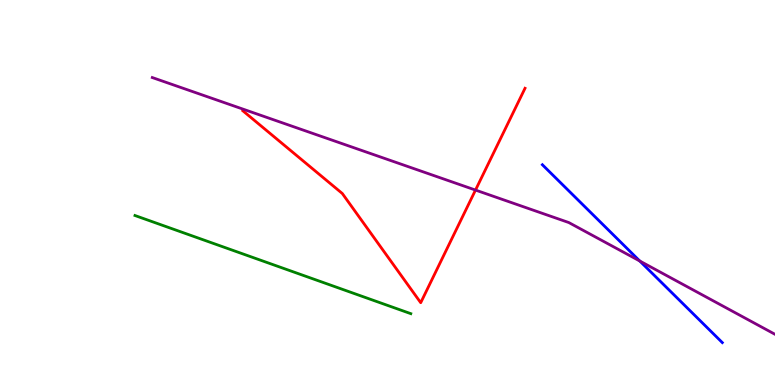[{'lines': ['blue', 'red'], 'intersections': []}, {'lines': ['green', 'red'], 'intersections': []}, {'lines': ['purple', 'red'], 'intersections': [{'x': 6.14, 'y': 5.06}]}, {'lines': ['blue', 'green'], 'intersections': []}, {'lines': ['blue', 'purple'], 'intersections': [{'x': 8.25, 'y': 3.22}]}, {'lines': ['green', 'purple'], 'intersections': []}]